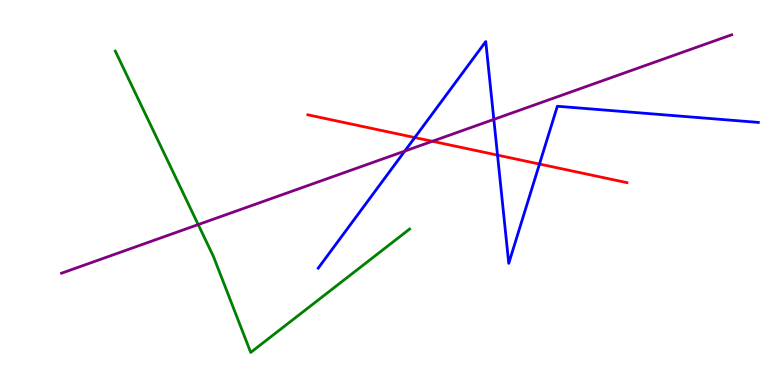[{'lines': ['blue', 'red'], 'intersections': [{'x': 5.35, 'y': 6.43}, {'x': 6.42, 'y': 5.97}, {'x': 6.96, 'y': 5.74}]}, {'lines': ['green', 'red'], 'intersections': []}, {'lines': ['purple', 'red'], 'intersections': [{'x': 5.58, 'y': 6.33}]}, {'lines': ['blue', 'green'], 'intersections': []}, {'lines': ['blue', 'purple'], 'intersections': [{'x': 5.22, 'y': 6.08}, {'x': 6.37, 'y': 6.9}]}, {'lines': ['green', 'purple'], 'intersections': [{'x': 2.56, 'y': 4.17}]}]